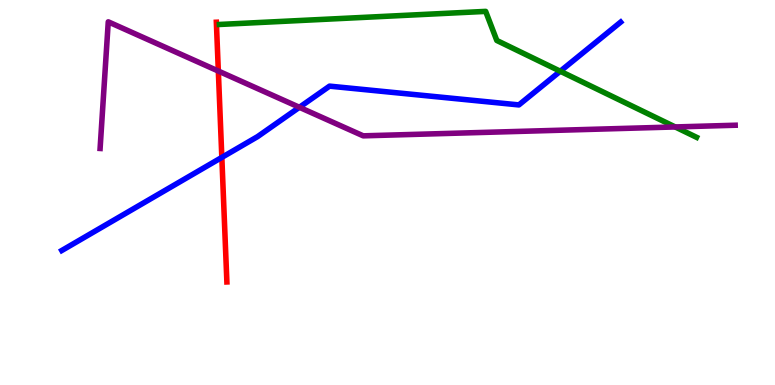[{'lines': ['blue', 'red'], 'intersections': [{'x': 2.86, 'y': 5.91}]}, {'lines': ['green', 'red'], 'intersections': []}, {'lines': ['purple', 'red'], 'intersections': [{'x': 2.82, 'y': 8.15}]}, {'lines': ['blue', 'green'], 'intersections': [{'x': 7.23, 'y': 8.15}]}, {'lines': ['blue', 'purple'], 'intersections': [{'x': 3.86, 'y': 7.21}]}, {'lines': ['green', 'purple'], 'intersections': [{'x': 8.71, 'y': 6.7}]}]